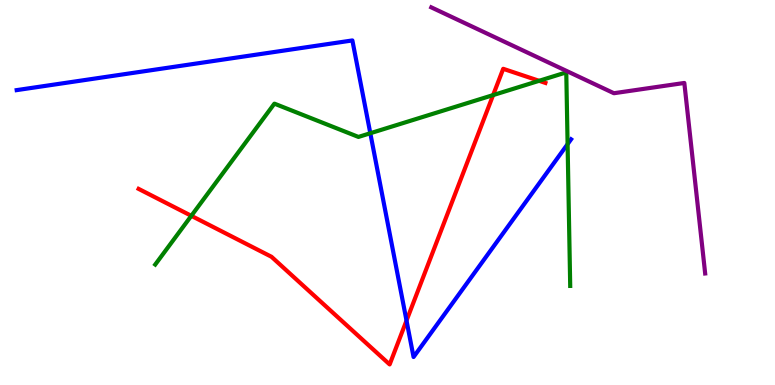[{'lines': ['blue', 'red'], 'intersections': [{'x': 5.25, 'y': 1.67}]}, {'lines': ['green', 'red'], 'intersections': [{'x': 2.47, 'y': 4.39}, {'x': 6.36, 'y': 7.53}, {'x': 6.96, 'y': 7.9}]}, {'lines': ['purple', 'red'], 'intersections': []}, {'lines': ['blue', 'green'], 'intersections': [{'x': 4.78, 'y': 6.54}, {'x': 7.32, 'y': 6.26}]}, {'lines': ['blue', 'purple'], 'intersections': []}, {'lines': ['green', 'purple'], 'intersections': []}]